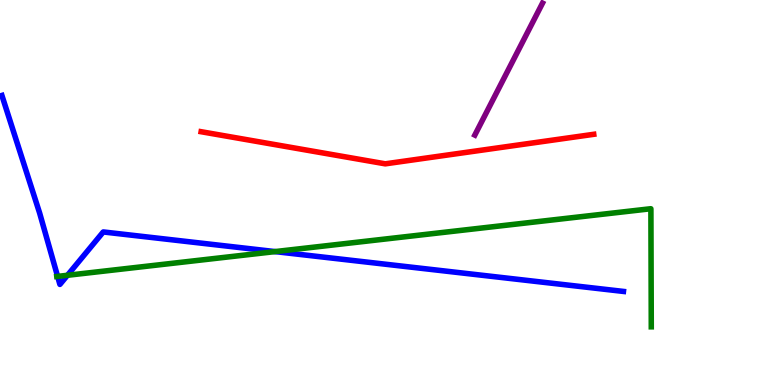[{'lines': ['blue', 'red'], 'intersections': []}, {'lines': ['green', 'red'], 'intersections': []}, {'lines': ['purple', 'red'], 'intersections': []}, {'lines': ['blue', 'green'], 'intersections': [{'x': 0.743, 'y': 2.82}, {'x': 0.87, 'y': 2.85}, {'x': 3.55, 'y': 3.47}]}, {'lines': ['blue', 'purple'], 'intersections': []}, {'lines': ['green', 'purple'], 'intersections': []}]